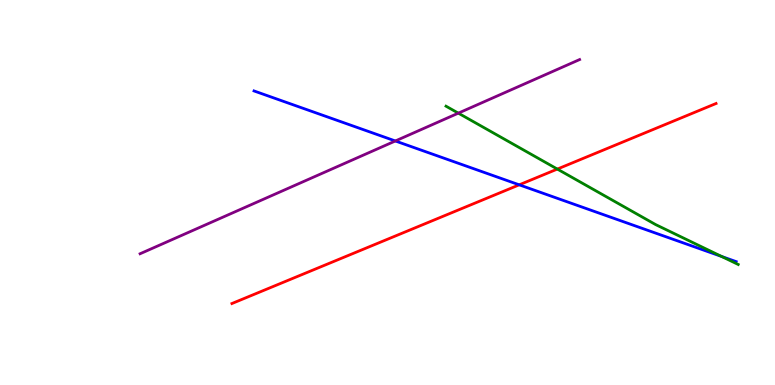[{'lines': ['blue', 'red'], 'intersections': [{'x': 6.7, 'y': 5.2}]}, {'lines': ['green', 'red'], 'intersections': [{'x': 7.19, 'y': 5.61}]}, {'lines': ['purple', 'red'], 'intersections': []}, {'lines': ['blue', 'green'], 'intersections': [{'x': 9.31, 'y': 3.34}]}, {'lines': ['blue', 'purple'], 'intersections': [{'x': 5.1, 'y': 6.34}]}, {'lines': ['green', 'purple'], 'intersections': [{'x': 5.91, 'y': 7.06}]}]